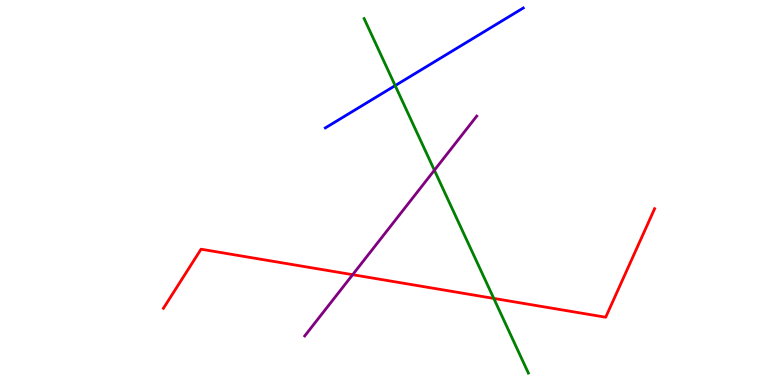[{'lines': ['blue', 'red'], 'intersections': []}, {'lines': ['green', 'red'], 'intersections': [{'x': 6.37, 'y': 2.25}]}, {'lines': ['purple', 'red'], 'intersections': [{'x': 4.55, 'y': 2.87}]}, {'lines': ['blue', 'green'], 'intersections': [{'x': 5.1, 'y': 7.78}]}, {'lines': ['blue', 'purple'], 'intersections': []}, {'lines': ['green', 'purple'], 'intersections': [{'x': 5.61, 'y': 5.58}]}]